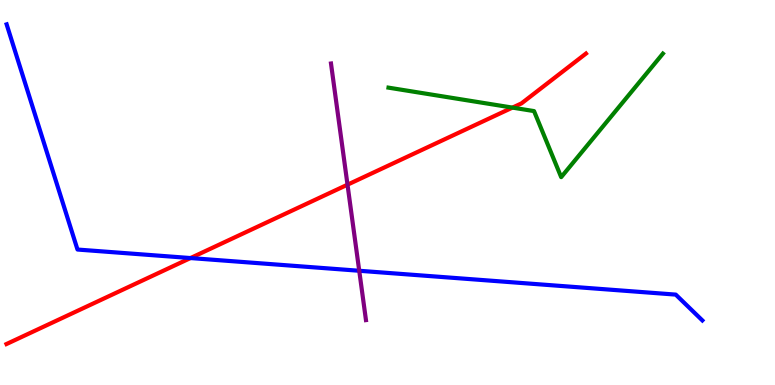[{'lines': ['blue', 'red'], 'intersections': [{'x': 2.46, 'y': 3.3}]}, {'lines': ['green', 'red'], 'intersections': [{'x': 6.61, 'y': 7.2}]}, {'lines': ['purple', 'red'], 'intersections': [{'x': 4.48, 'y': 5.2}]}, {'lines': ['blue', 'green'], 'intersections': []}, {'lines': ['blue', 'purple'], 'intersections': [{'x': 4.64, 'y': 2.97}]}, {'lines': ['green', 'purple'], 'intersections': []}]